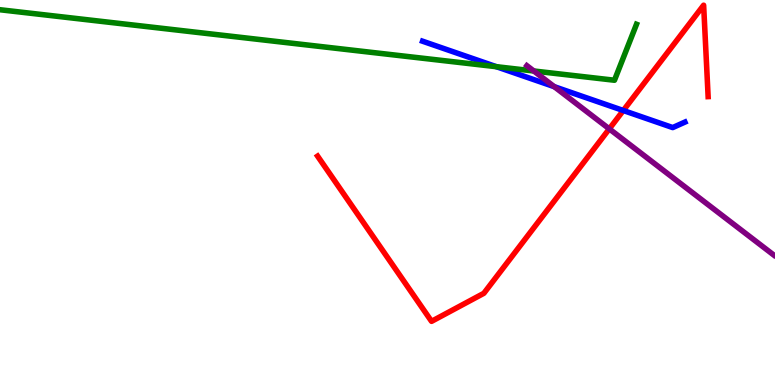[{'lines': ['blue', 'red'], 'intersections': [{'x': 8.04, 'y': 7.13}]}, {'lines': ['green', 'red'], 'intersections': []}, {'lines': ['purple', 'red'], 'intersections': [{'x': 7.86, 'y': 6.65}]}, {'lines': ['blue', 'green'], 'intersections': [{'x': 6.4, 'y': 8.27}]}, {'lines': ['blue', 'purple'], 'intersections': [{'x': 7.15, 'y': 7.75}]}, {'lines': ['green', 'purple'], 'intersections': [{'x': 6.89, 'y': 8.16}]}]